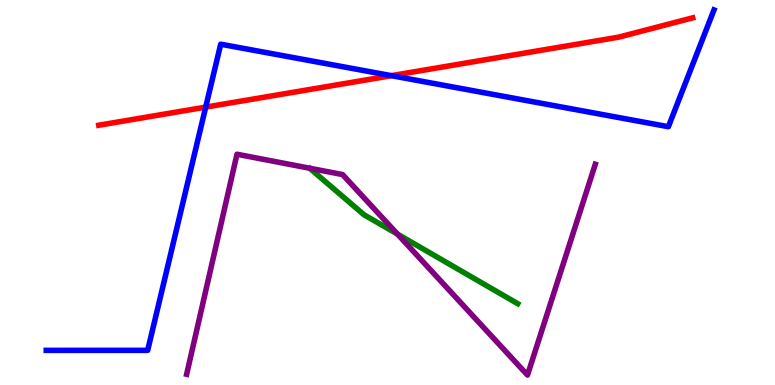[{'lines': ['blue', 'red'], 'intersections': [{'x': 2.65, 'y': 7.22}, {'x': 5.05, 'y': 8.03}]}, {'lines': ['green', 'red'], 'intersections': []}, {'lines': ['purple', 'red'], 'intersections': []}, {'lines': ['blue', 'green'], 'intersections': []}, {'lines': ['blue', 'purple'], 'intersections': []}, {'lines': ['green', 'purple'], 'intersections': [{'x': 5.13, 'y': 3.92}]}]